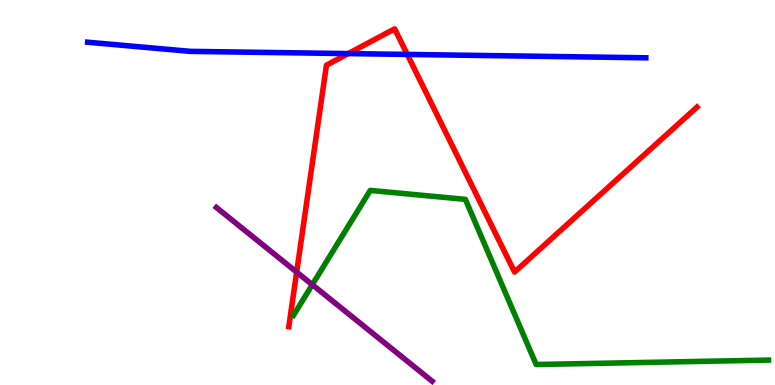[{'lines': ['blue', 'red'], 'intersections': [{'x': 4.49, 'y': 8.61}, {'x': 5.25, 'y': 8.59}]}, {'lines': ['green', 'red'], 'intersections': []}, {'lines': ['purple', 'red'], 'intersections': [{'x': 3.83, 'y': 2.93}]}, {'lines': ['blue', 'green'], 'intersections': []}, {'lines': ['blue', 'purple'], 'intersections': []}, {'lines': ['green', 'purple'], 'intersections': [{'x': 4.03, 'y': 2.61}]}]